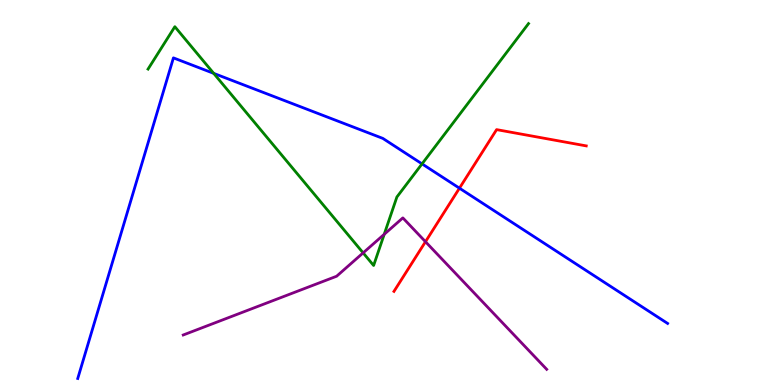[{'lines': ['blue', 'red'], 'intersections': [{'x': 5.93, 'y': 5.11}]}, {'lines': ['green', 'red'], 'intersections': []}, {'lines': ['purple', 'red'], 'intersections': [{'x': 5.49, 'y': 3.72}]}, {'lines': ['blue', 'green'], 'intersections': [{'x': 2.76, 'y': 8.09}, {'x': 5.45, 'y': 5.74}]}, {'lines': ['blue', 'purple'], 'intersections': []}, {'lines': ['green', 'purple'], 'intersections': [{'x': 4.69, 'y': 3.43}, {'x': 4.96, 'y': 3.91}]}]